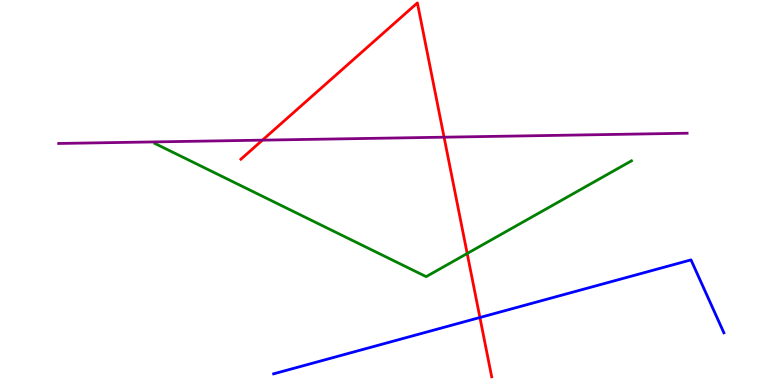[{'lines': ['blue', 'red'], 'intersections': [{'x': 6.19, 'y': 1.75}]}, {'lines': ['green', 'red'], 'intersections': [{'x': 6.03, 'y': 3.42}]}, {'lines': ['purple', 'red'], 'intersections': [{'x': 3.39, 'y': 6.36}, {'x': 5.73, 'y': 6.44}]}, {'lines': ['blue', 'green'], 'intersections': []}, {'lines': ['blue', 'purple'], 'intersections': []}, {'lines': ['green', 'purple'], 'intersections': []}]